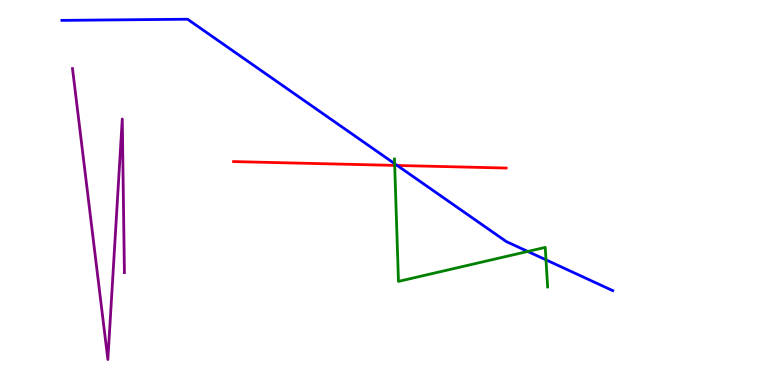[{'lines': ['blue', 'red'], 'intersections': [{'x': 5.13, 'y': 5.7}]}, {'lines': ['green', 'red'], 'intersections': [{'x': 5.09, 'y': 5.7}]}, {'lines': ['purple', 'red'], 'intersections': []}, {'lines': ['blue', 'green'], 'intersections': [{'x': 5.09, 'y': 5.75}, {'x': 6.81, 'y': 3.47}, {'x': 7.05, 'y': 3.25}]}, {'lines': ['blue', 'purple'], 'intersections': []}, {'lines': ['green', 'purple'], 'intersections': []}]